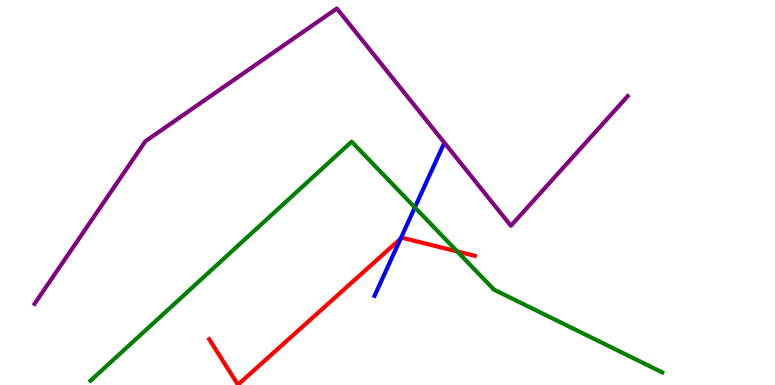[{'lines': ['blue', 'red'], 'intersections': [{'x': 5.17, 'y': 3.8}]}, {'lines': ['green', 'red'], 'intersections': [{'x': 5.9, 'y': 3.47}]}, {'lines': ['purple', 'red'], 'intersections': []}, {'lines': ['blue', 'green'], 'intersections': [{'x': 5.35, 'y': 4.61}]}, {'lines': ['blue', 'purple'], 'intersections': []}, {'lines': ['green', 'purple'], 'intersections': []}]